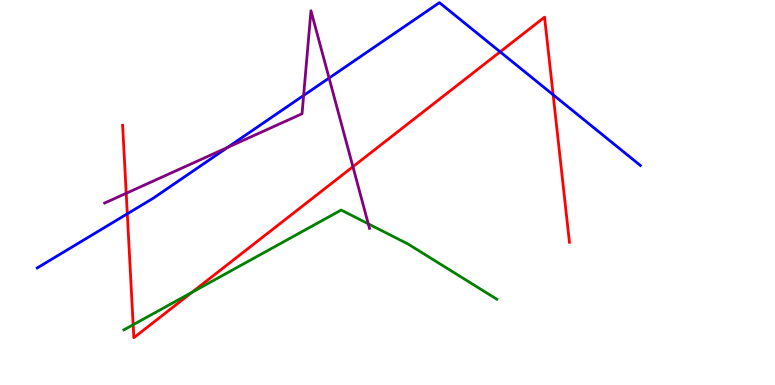[{'lines': ['blue', 'red'], 'intersections': [{'x': 1.64, 'y': 4.45}, {'x': 6.45, 'y': 8.65}, {'x': 7.14, 'y': 7.54}]}, {'lines': ['green', 'red'], 'intersections': [{'x': 1.72, 'y': 1.56}, {'x': 2.48, 'y': 2.41}]}, {'lines': ['purple', 'red'], 'intersections': [{'x': 1.63, 'y': 4.98}, {'x': 4.55, 'y': 5.67}]}, {'lines': ['blue', 'green'], 'intersections': []}, {'lines': ['blue', 'purple'], 'intersections': [{'x': 2.94, 'y': 6.17}, {'x': 3.92, 'y': 7.52}, {'x': 4.25, 'y': 7.97}]}, {'lines': ['green', 'purple'], 'intersections': [{'x': 4.75, 'y': 4.19}]}]